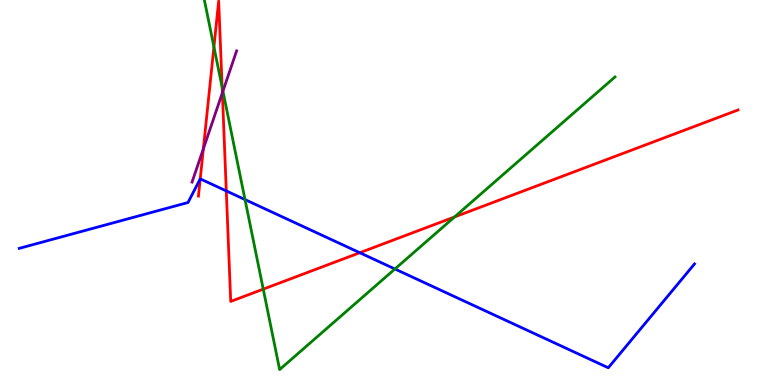[{'lines': ['blue', 'red'], 'intersections': [{'x': 2.58, 'y': 5.35}, {'x': 2.92, 'y': 5.04}, {'x': 4.64, 'y': 3.44}]}, {'lines': ['green', 'red'], 'intersections': [{'x': 2.76, 'y': 8.78}, {'x': 2.87, 'y': 7.73}, {'x': 3.4, 'y': 2.49}, {'x': 5.86, 'y': 4.36}]}, {'lines': ['purple', 'red'], 'intersections': [{'x': 2.62, 'y': 6.13}, {'x': 2.87, 'y': 7.59}]}, {'lines': ['blue', 'green'], 'intersections': [{'x': 3.16, 'y': 4.82}, {'x': 5.1, 'y': 3.01}]}, {'lines': ['blue', 'purple'], 'intersections': []}, {'lines': ['green', 'purple'], 'intersections': [{'x': 2.88, 'y': 7.63}]}]